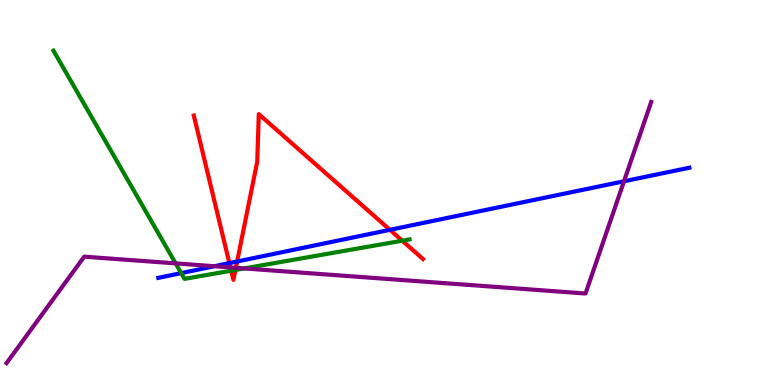[{'lines': ['blue', 'red'], 'intersections': [{'x': 2.96, 'y': 3.17}, {'x': 3.06, 'y': 3.21}, {'x': 5.03, 'y': 4.03}]}, {'lines': ['green', 'red'], 'intersections': [{'x': 2.98, 'y': 2.97}, {'x': 3.04, 'y': 2.99}, {'x': 5.19, 'y': 3.75}]}, {'lines': ['purple', 'red'], 'intersections': [{'x': 2.97, 'y': 3.05}, {'x': 3.04, 'y': 3.04}]}, {'lines': ['blue', 'green'], 'intersections': [{'x': 2.34, 'y': 2.91}]}, {'lines': ['blue', 'purple'], 'intersections': [{'x': 2.77, 'y': 3.08}, {'x': 8.05, 'y': 5.29}]}, {'lines': ['green', 'purple'], 'intersections': [{'x': 2.27, 'y': 3.16}, {'x': 3.15, 'y': 3.03}]}]